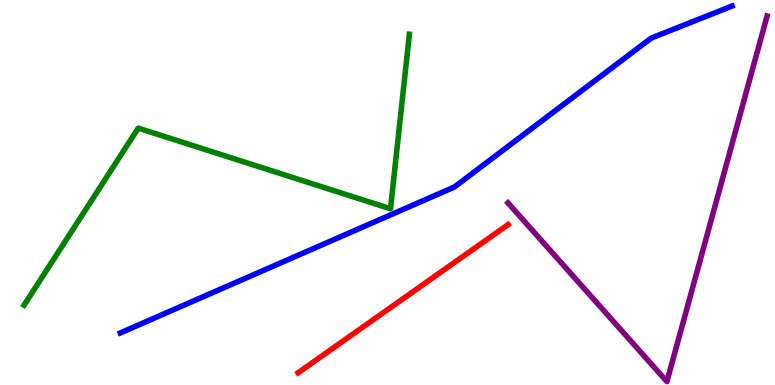[{'lines': ['blue', 'red'], 'intersections': []}, {'lines': ['green', 'red'], 'intersections': []}, {'lines': ['purple', 'red'], 'intersections': []}, {'lines': ['blue', 'green'], 'intersections': []}, {'lines': ['blue', 'purple'], 'intersections': []}, {'lines': ['green', 'purple'], 'intersections': []}]